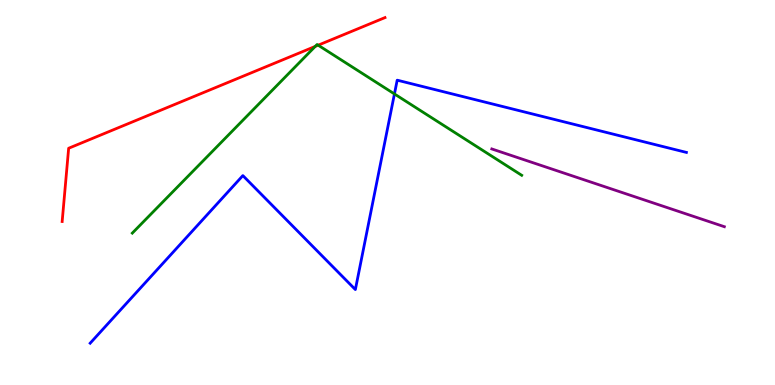[{'lines': ['blue', 'red'], 'intersections': []}, {'lines': ['green', 'red'], 'intersections': [{'x': 4.07, 'y': 8.79}, {'x': 4.11, 'y': 8.83}]}, {'lines': ['purple', 'red'], 'intersections': []}, {'lines': ['blue', 'green'], 'intersections': [{'x': 5.09, 'y': 7.56}]}, {'lines': ['blue', 'purple'], 'intersections': []}, {'lines': ['green', 'purple'], 'intersections': []}]